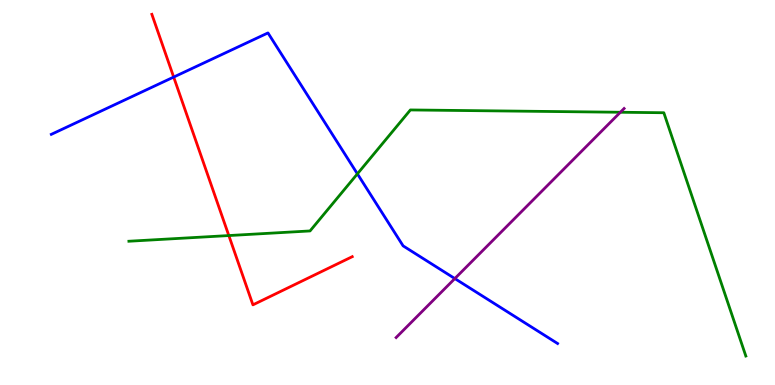[{'lines': ['blue', 'red'], 'intersections': [{'x': 2.24, 'y': 8.0}]}, {'lines': ['green', 'red'], 'intersections': [{'x': 2.95, 'y': 3.88}]}, {'lines': ['purple', 'red'], 'intersections': []}, {'lines': ['blue', 'green'], 'intersections': [{'x': 4.61, 'y': 5.48}]}, {'lines': ['blue', 'purple'], 'intersections': [{'x': 5.87, 'y': 2.76}]}, {'lines': ['green', 'purple'], 'intersections': [{'x': 8.0, 'y': 7.08}]}]